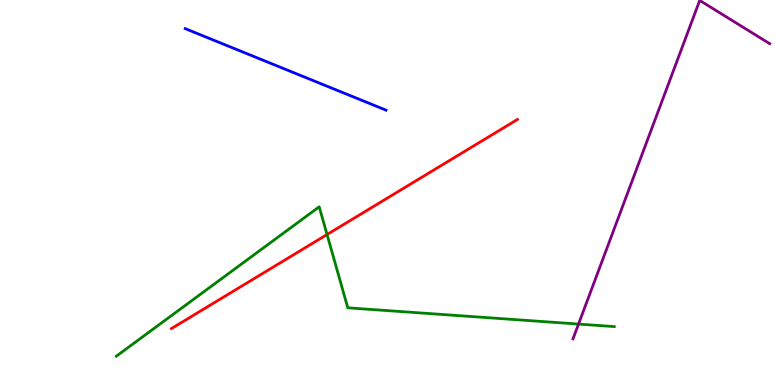[{'lines': ['blue', 'red'], 'intersections': []}, {'lines': ['green', 'red'], 'intersections': [{'x': 4.22, 'y': 3.91}]}, {'lines': ['purple', 'red'], 'intersections': []}, {'lines': ['blue', 'green'], 'intersections': []}, {'lines': ['blue', 'purple'], 'intersections': []}, {'lines': ['green', 'purple'], 'intersections': [{'x': 7.46, 'y': 1.58}]}]